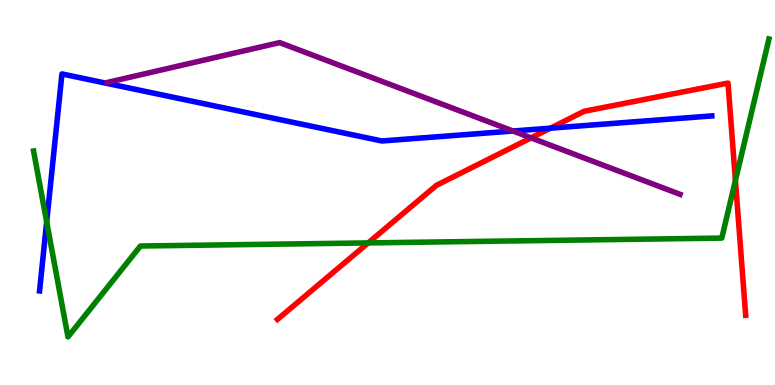[{'lines': ['blue', 'red'], 'intersections': [{'x': 7.1, 'y': 6.67}]}, {'lines': ['green', 'red'], 'intersections': [{'x': 4.75, 'y': 3.69}, {'x': 9.49, 'y': 5.31}]}, {'lines': ['purple', 'red'], 'intersections': [{'x': 6.85, 'y': 6.42}]}, {'lines': ['blue', 'green'], 'intersections': [{'x': 0.602, 'y': 4.24}]}, {'lines': ['blue', 'purple'], 'intersections': [{'x': 6.62, 'y': 6.6}]}, {'lines': ['green', 'purple'], 'intersections': []}]